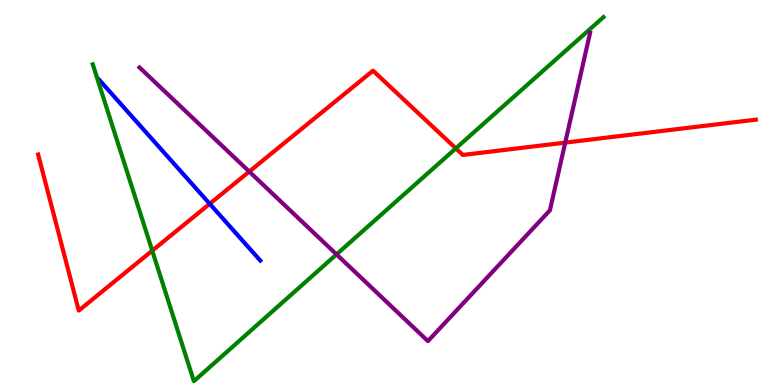[{'lines': ['blue', 'red'], 'intersections': [{'x': 2.71, 'y': 4.71}]}, {'lines': ['green', 'red'], 'intersections': [{'x': 1.96, 'y': 3.49}, {'x': 5.88, 'y': 6.15}]}, {'lines': ['purple', 'red'], 'intersections': [{'x': 3.22, 'y': 5.54}, {'x': 7.29, 'y': 6.3}]}, {'lines': ['blue', 'green'], 'intersections': []}, {'lines': ['blue', 'purple'], 'intersections': []}, {'lines': ['green', 'purple'], 'intersections': [{'x': 4.34, 'y': 3.39}]}]